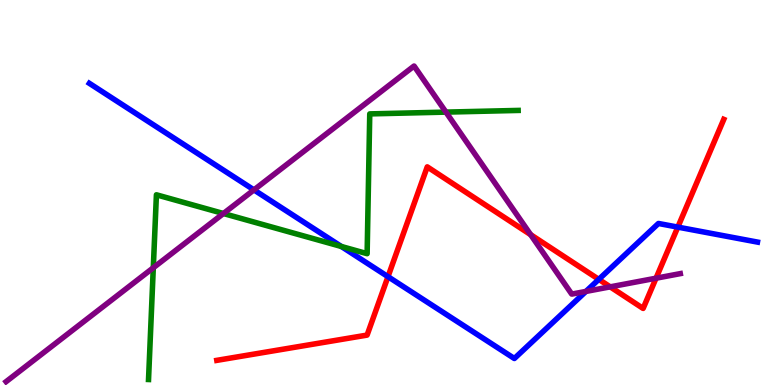[{'lines': ['blue', 'red'], 'intersections': [{'x': 5.01, 'y': 2.81}, {'x': 7.73, 'y': 2.74}, {'x': 8.75, 'y': 4.1}]}, {'lines': ['green', 'red'], 'intersections': []}, {'lines': ['purple', 'red'], 'intersections': [{'x': 6.85, 'y': 3.9}, {'x': 7.87, 'y': 2.55}, {'x': 8.46, 'y': 2.77}]}, {'lines': ['blue', 'green'], 'intersections': [{'x': 4.4, 'y': 3.6}]}, {'lines': ['blue', 'purple'], 'intersections': [{'x': 3.28, 'y': 5.07}, {'x': 7.56, 'y': 2.43}]}, {'lines': ['green', 'purple'], 'intersections': [{'x': 1.98, 'y': 3.05}, {'x': 2.88, 'y': 4.45}, {'x': 5.75, 'y': 7.09}]}]